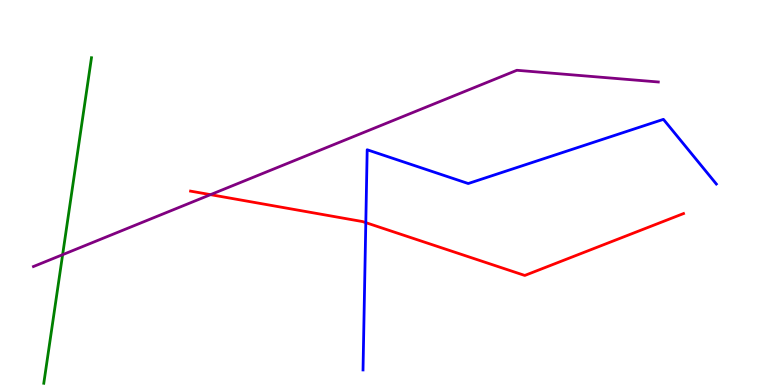[{'lines': ['blue', 'red'], 'intersections': [{'x': 4.72, 'y': 4.22}]}, {'lines': ['green', 'red'], 'intersections': []}, {'lines': ['purple', 'red'], 'intersections': [{'x': 2.72, 'y': 4.94}]}, {'lines': ['blue', 'green'], 'intersections': []}, {'lines': ['blue', 'purple'], 'intersections': []}, {'lines': ['green', 'purple'], 'intersections': [{'x': 0.808, 'y': 3.38}]}]